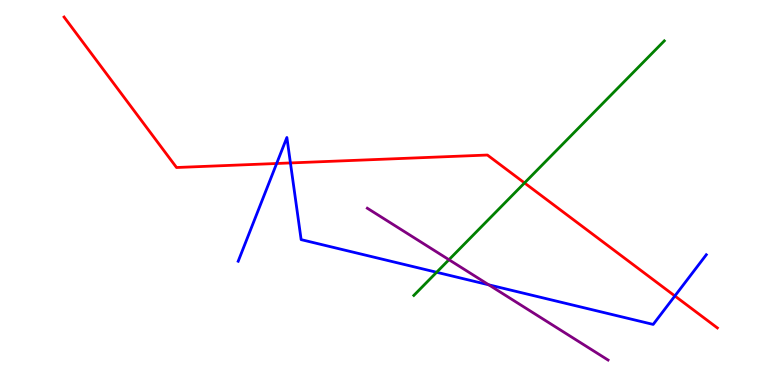[{'lines': ['blue', 'red'], 'intersections': [{'x': 3.57, 'y': 5.75}, {'x': 3.75, 'y': 5.77}, {'x': 8.71, 'y': 2.31}]}, {'lines': ['green', 'red'], 'intersections': [{'x': 6.77, 'y': 5.25}]}, {'lines': ['purple', 'red'], 'intersections': []}, {'lines': ['blue', 'green'], 'intersections': [{'x': 5.63, 'y': 2.93}]}, {'lines': ['blue', 'purple'], 'intersections': [{'x': 6.31, 'y': 2.6}]}, {'lines': ['green', 'purple'], 'intersections': [{'x': 5.79, 'y': 3.25}]}]